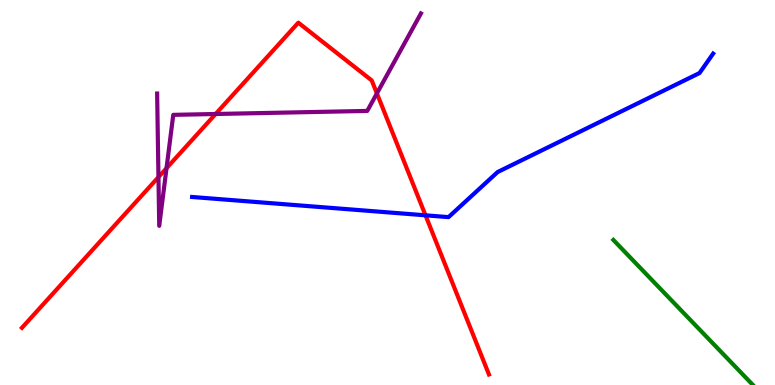[{'lines': ['blue', 'red'], 'intersections': [{'x': 5.49, 'y': 4.41}]}, {'lines': ['green', 'red'], 'intersections': []}, {'lines': ['purple', 'red'], 'intersections': [{'x': 2.04, 'y': 5.4}, {'x': 2.15, 'y': 5.63}, {'x': 2.78, 'y': 7.04}, {'x': 4.86, 'y': 7.57}]}, {'lines': ['blue', 'green'], 'intersections': []}, {'lines': ['blue', 'purple'], 'intersections': []}, {'lines': ['green', 'purple'], 'intersections': []}]